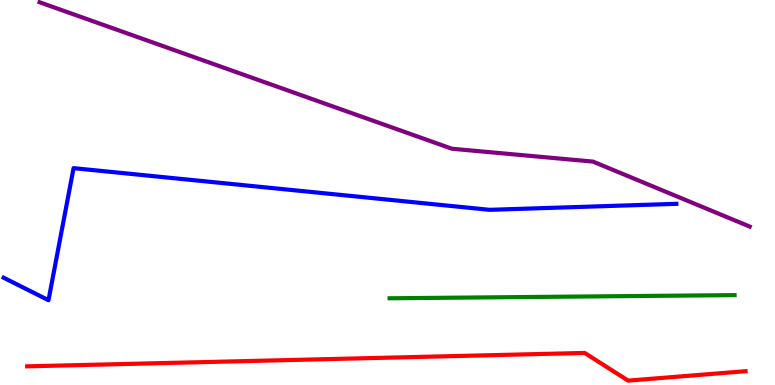[{'lines': ['blue', 'red'], 'intersections': []}, {'lines': ['green', 'red'], 'intersections': []}, {'lines': ['purple', 'red'], 'intersections': []}, {'lines': ['blue', 'green'], 'intersections': []}, {'lines': ['blue', 'purple'], 'intersections': []}, {'lines': ['green', 'purple'], 'intersections': []}]